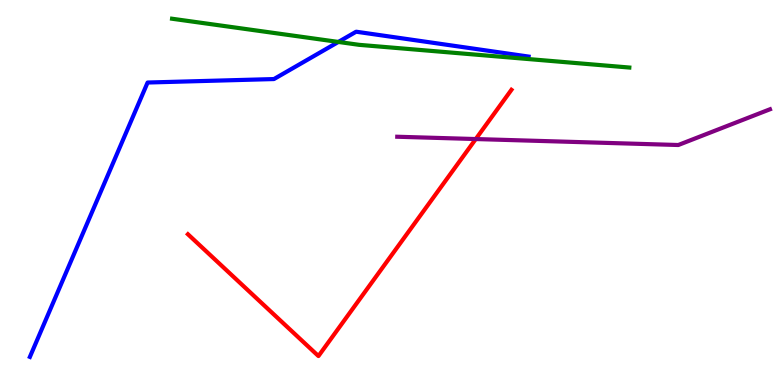[{'lines': ['blue', 'red'], 'intersections': []}, {'lines': ['green', 'red'], 'intersections': []}, {'lines': ['purple', 'red'], 'intersections': [{'x': 6.14, 'y': 6.39}]}, {'lines': ['blue', 'green'], 'intersections': [{'x': 4.37, 'y': 8.91}]}, {'lines': ['blue', 'purple'], 'intersections': []}, {'lines': ['green', 'purple'], 'intersections': []}]